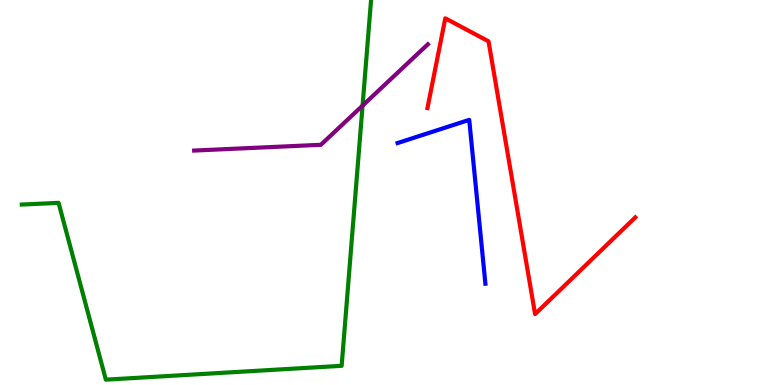[{'lines': ['blue', 'red'], 'intersections': []}, {'lines': ['green', 'red'], 'intersections': []}, {'lines': ['purple', 'red'], 'intersections': []}, {'lines': ['blue', 'green'], 'intersections': []}, {'lines': ['blue', 'purple'], 'intersections': []}, {'lines': ['green', 'purple'], 'intersections': [{'x': 4.68, 'y': 7.26}]}]